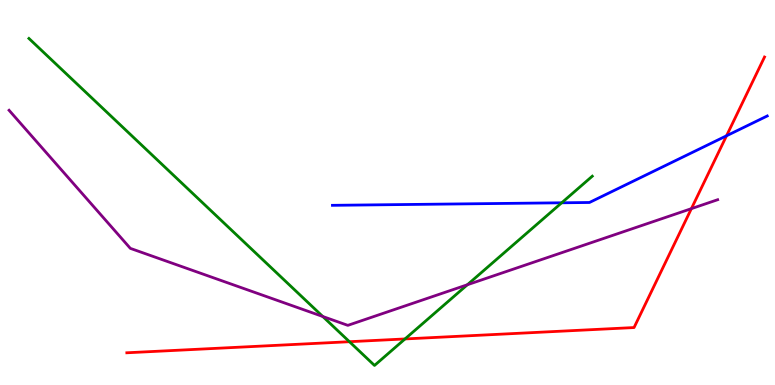[{'lines': ['blue', 'red'], 'intersections': [{'x': 9.37, 'y': 6.47}]}, {'lines': ['green', 'red'], 'intersections': [{'x': 4.51, 'y': 1.12}, {'x': 5.23, 'y': 1.2}]}, {'lines': ['purple', 'red'], 'intersections': [{'x': 8.92, 'y': 4.58}]}, {'lines': ['blue', 'green'], 'intersections': [{'x': 7.25, 'y': 4.73}]}, {'lines': ['blue', 'purple'], 'intersections': []}, {'lines': ['green', 'purple'], 'intersections': [{'x': 4.16, 'y': 1.78}, {'x': 6.03, 'y': 2.6}]}]